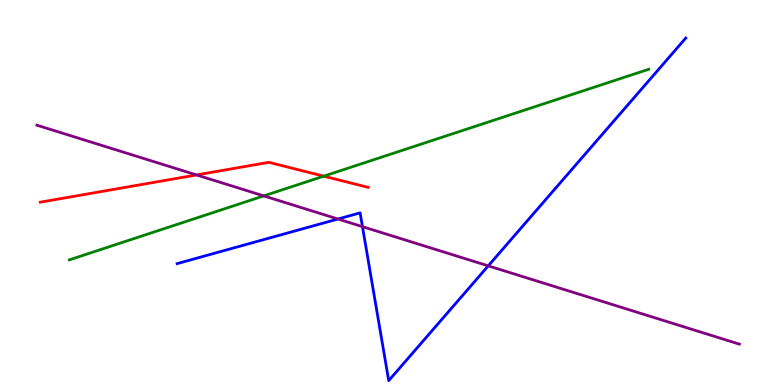[{'lines': ['blue', 'red'], 'intersections': []}, {'lines': ['green', 'red'], 'intersections': [{'x': 4.18, 'y': 5.42}]}, {'lines': ['purple', 'red'], 'intersections': [{'x': 2.54, 'y': 5.46}]}, {'lines': ['blue', 'green'], 'intersections': []}, {'lines': ['blue', 'purple'], 'intersections': [{'x': 4.36, 'y': 4.31}, {'x': 4.68, 'y': 4.11}, {'x': 6.3, 'y': 3.09}]}, {'lines': ['green', 'purple'], 'intersections': [{'x': 3.4, 'y': 4.91}]}]